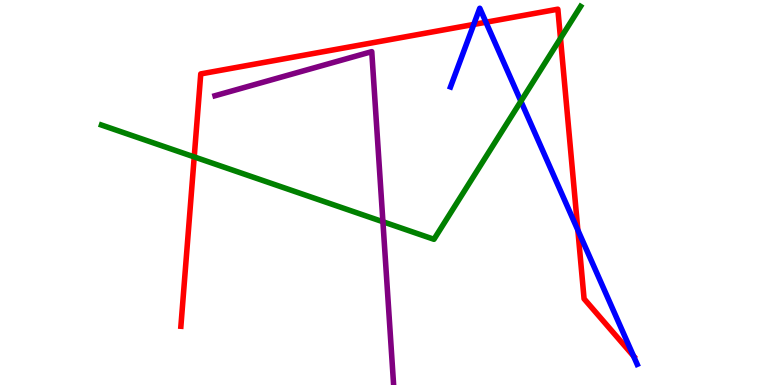[{'lines': ['blue', 'red'], 'intersections': [{'x': 6.11, 'y': 9.37}, {'x': 6.27, 'y': 9.42}, {'x': 7.46, 'y': 4.02}, {'x': 8.17, 'y': 0.753}]}, {'lines': ['green', 'red'], 'intersections': [{'x': 2.51, 'y': 5.92}, {'x': 7.23, 'y': 9.0}]}, {'lines': ['purple', 'red'], 'intersections': []}, {'lines': ['blue', 'green'], 'intersections': [{'x': 6.72, 'y': 7.37}]}, {'lines': ['blue', 'purple'], 'intersections': []}, {'lines': ['green', 'purple'], 'intersections': [{'x': 4.94, 'y': 4.24}]}]